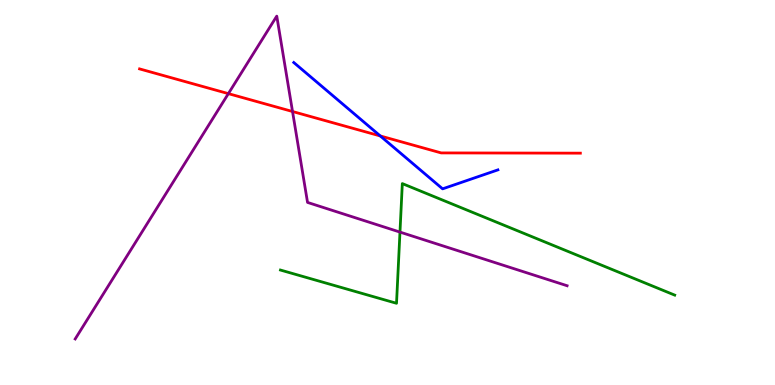[{'lines': ['blue', 'red'], 'intersections': [{'x': 4.91, 'y': 6.47}]}, {'lines': ['green', 'red'], 'intersections': []}, {'lines': ['purple', 'red'], 'intersections': [{'x': 2.95, 'y': 7.57}, {'x': 3.77, 'y': 7.1}]}, {'lines': ['blue', 'green'], 'intersections': []}, {'lines': ['blue', 'purple'], 'intersections': []}, {'lines': ['green', 'purple'], 'intersections': [{'x': 5.16, 'y': 3.97}]}]